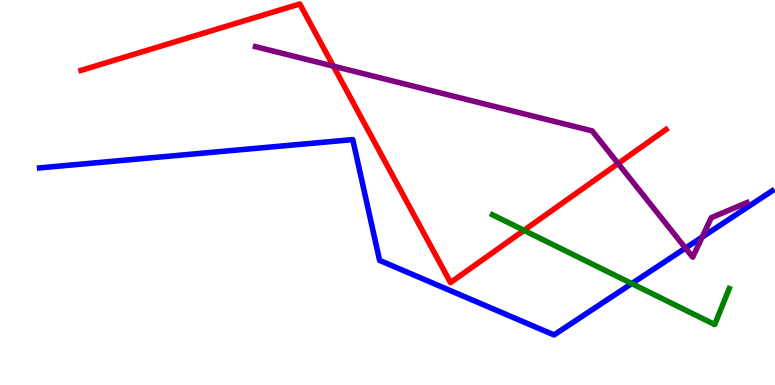[{'lines': ['blue', 'red'], 'intersections': []}, {'lines': ['green', 'red'], 'intersections': [{'x': 6.76, 'y': 4.02}]}, {'lines': ['purple', 'red'], 'intersections': [{'x': 4.3, 'y': 8.28}, {'x': 7.98, 'y': 5.75}]}, {'lines': ['blue', 'green'], 'intersections': [{'x': 8.15, 'y': 2.63}]}, {'lines': ['blue', 'purple'], 'intersections': [{'x': 8.84, 'y': 3.56}, {'x': 9.06, 'y': 3.84}]}, {'lines': ['green', 'purple'], 'intersections': []}]